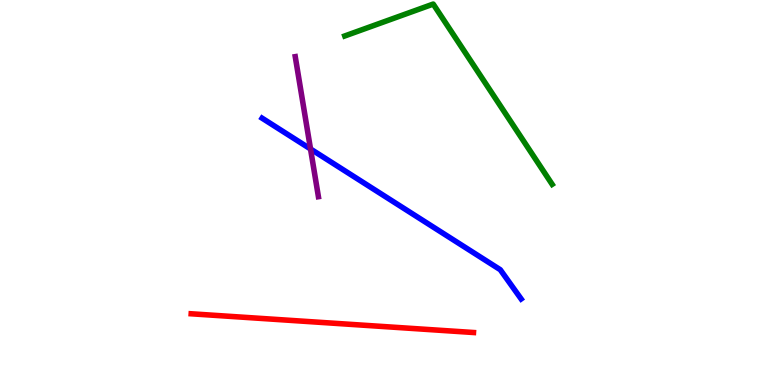[{'lines': ['blue', 'red'], 'intersections': []}, {'lines': ['green', 'red'], 'intersections': []}, {'lines': ['purple', 'red'], 'intersections': []}, {'lines': ['blue', 'green'], 'intersections': []}, {'lines': ['blue', 'purple'], 'intersections': [{'x': 4.01, 'y': 6.13}]}, {'lines': ['green', 'purple'], 'intersections': []}]